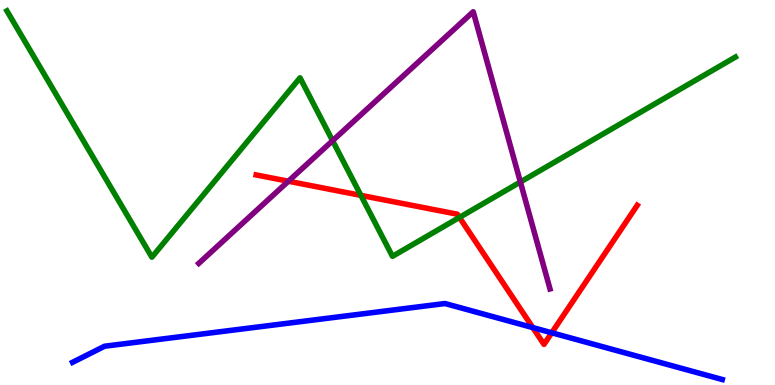[{'lines': ['blue', 'red'], 'intersections': [{'x': 6.87, 'y': 1.49}, {'x': 7.12, 'y': 1.36}]}, {'lines': ['green', 'red'], 'intersections': [{'x': 4.66, 'y': 4.93}, {'x': 5.93, 'y': 4.35}]}, {'lines': ['purple', 'red'], 'intersections': [{'x': 3.72, 'y': 5.29}]}, {'lines': ['blue', 'green'], 'intersections': []}, {'lines': ['blue', 'purple'], 'intersections': []}, {'lines': ['green', 'purple'], 'intersections': [{'x': 4.29, 'y': 6.35}, {'x': 6.71, 'y': 5.27}]}]